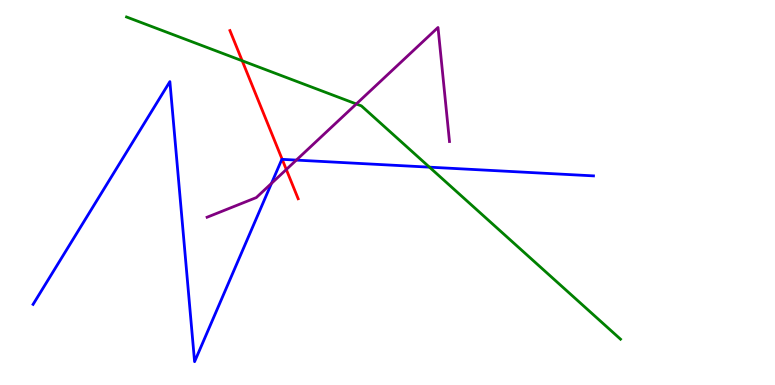[{'lines': ['blue', 'red'], 'intersections': [{'x': 3.64, 'y': 5.86}]}, {'lines': ['green', 'red'], 'intersections': [{'x': 3.12, 'y': 8.42}]}, {'lines': ['purple', 'red'], 'intersections': [{'x': 3.69, 'y': 5.6}]}, {'lines': ['blue', 'green'], 'intersections': [{'x': 5.54, 'y': 5.66}]}, {'lines': ['blue', 'purple'], 'intersections': [{'x': 3.5, 'y': 5.24}, {'x': 3.82, 'y': 5.84}]}, {'lines': ['green', 'purple'], 'intersections': [{'x': 4.6, 'y': 7.3}]}]